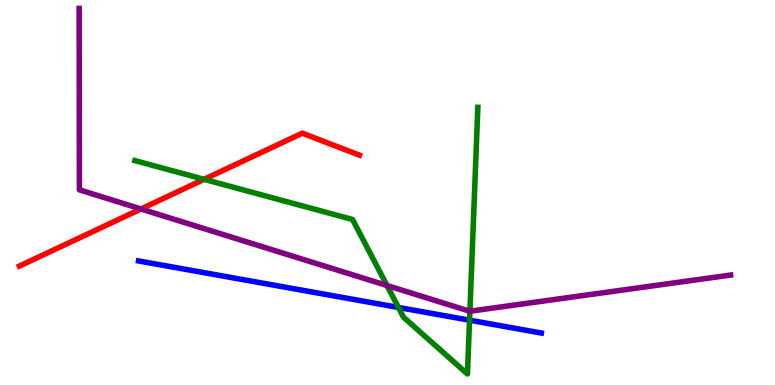[{'lines': ['blue', 'red'], 'intersections': []}, {'lines': ['green', 'red'], 'intersections': [{'x': 2.63, 'y': 5.34}]}, {'lines': ['purple', 'red'], 'intersections': [{'x': 1.82, 'y': 4.57}]}, {'lines': ['blue', 'green'], 'intersections': [{'x': 5.14, 'y': 2.01}, {'x': 6.06, 'y': 1.68}]}, {'lines': ['blue', 'purple'], 'intersections': []}, {'lines': ['green', 'purple'], 'intersections': [{'x': 4.99, 'y': 2.58}, {'x': 6.06, 'y': 1.92}]}]